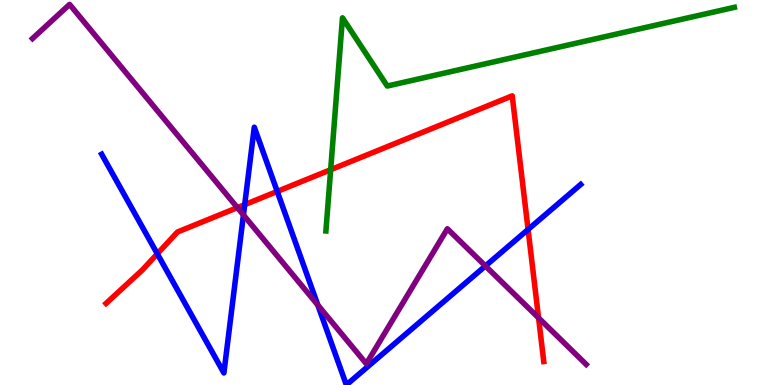[{'lines': ['blue', 'red'], 'intersections': [{'x': 2.03, 'y': 3.41}, {'x': 3.16, 'y': 4.68}, {'x': 3.58, 'y': 5.03}, {'x': 6.81, 'y': 4.04}]}, {'lines': ['green', 'red'], 'intersections': [{'x': 4.27, 'y': 5.59}]}, {'lines': ['purple', 'red'], 'intersections': [{'x': 3.06, 'y': 4.61}, {'x': 6.95, 'y': 1.74}]}, {'lines': ['blue', 'green'], 'intersections': []}, {'lines': ['blue', 'purple'], 'intersections': [{'x': 3.14, 'y': 4.42}, {'x': 4.1, 'y': 2.08}, {'x': 6.26, 'y': 3.09}]}, {'lines': ['green', 'purple'], 'intersections': []}]